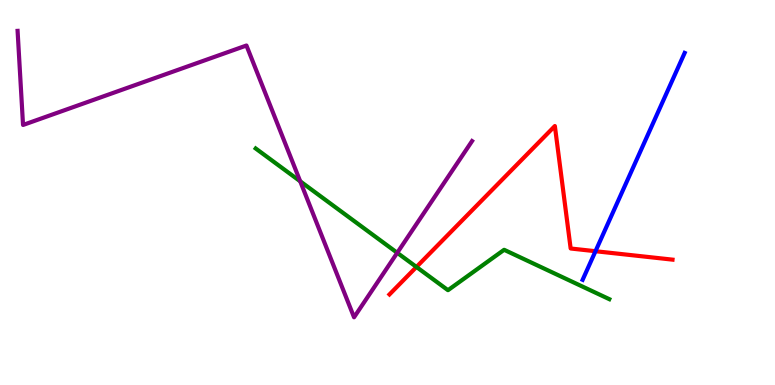[{'lines': ['blue', 'red'], 'intersections': [{'x': 7.68, 'y': 3.47}]}, {'lines': ['green', 'red'], 'intersections': [{'x': 5.37, 'y': 3.07}]}, {'lines': ['purple', 'red'], 'intersections': []}, {'lines': ['blue', 'green'], 'intersections': []}, {'lines': ['blue', 'purple'], 'intersections': []}, {'lines': ['green', 'purple'], 'intersections': [{'x': 3.87, 'y': 5.29}, {'x': 5.13, 'y': 3.43}]}]